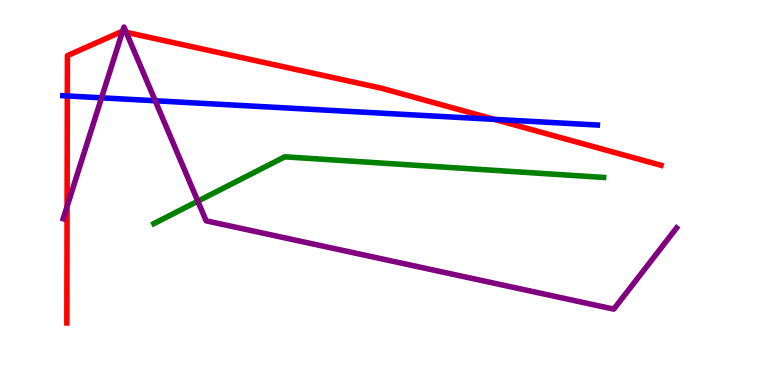[{'lines': ['blue', 'red'], 'intersections': [{'x': 0.869, 'y': 7.51}, {'x': 6.38, 'y': 6.9}]}, {'lines': ['green', 'red'], 'intersections': []}, {'lines': ['purple', 'red'], 'intersections': [{'x': 0.866, 'y': 4.64}, {'x': 1.58, 'y': 9.18}, {'x': 1.63, 'y': 9.16}]}, {'lines': ['blue', 'green'], 'intersections': []}, {'lines': ['blue', 'purple'], 'intersections': [{'x': 1.31, 'y': 7.46}, {'x': 2.0, 'y': 7.38}]}, {'lines': ['green', 'purple'], 'intersections': [{'x': 2.55, 'y': 4.77}]}]